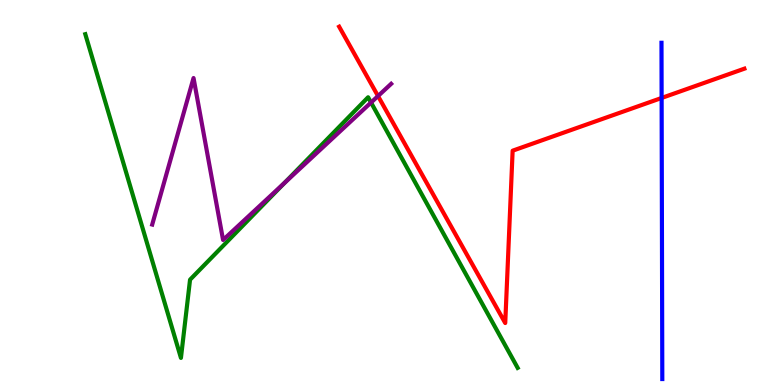[{'lines': ['blue', 'red'], 'intersections': [{'x': 8.54, 'y': 7.46}]}, {'lines': ['green', 'red'], 'intersections': []}, {'lines': ['purple', 'red'], 'intersections': [{'x': 4.88, 'y': 7.51}]}, {'lines': ['blue', 'green'], 'intersections': []}, {'lines': ['blue', 'purple'], 'intersections': []}, {'lines': ['green', 'purple'], 'intersections': [{'x': 3.67, 'y': 5.25}, {'x': 4.79, 'y': 7.34}]}]